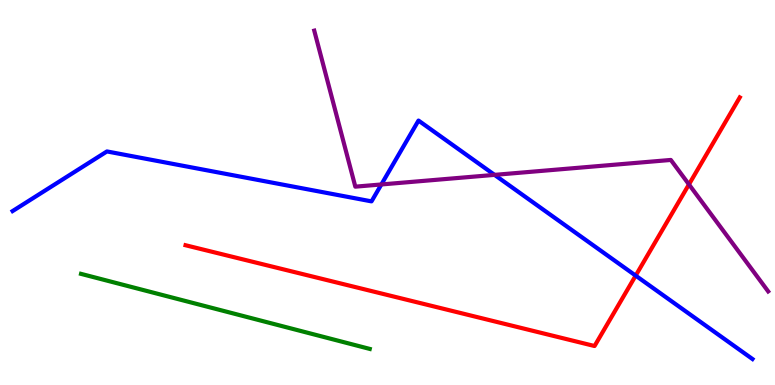[{'lines': ['blue', 'red'], 'intersections': [{'x': 8.2, 'y': 2.84}]}, {'lines': ['green', 'red'], 'intersections': []}, {'lines': ['purple', 'red'], 'intersections': [{'x': 8.89, 'y': 5.21}]}, {'lines': ['blue', 'green'], 'intersections': []}, {'lines': ['blue', 'purple'], 'intersections': [{'x': 4.92, 'y': 5.21}, {'x': 6.38, 'y': 5.46}]}, {'lines': ['green', 'purple'], 'intersections': []}]